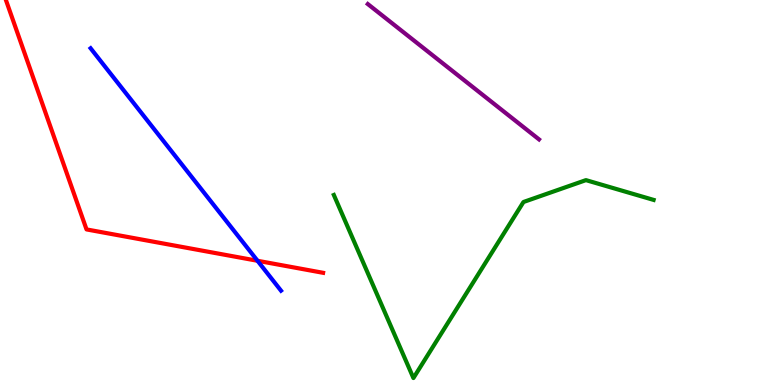[{'lines': ['blue', 'red'], 'intersections': [{'x': 3.32, 'y': 3.23}]}, {'lines': ['green', 'red'], 'intersections': []}, {'lines': ['purple', 'red'], 'intersections': []}, {'lines': ['blue', 'green'], 'intersections': []}, {'lines': ['blue', 'purple'], 'intersections': []}, {'lines': ['green', 'purple'], 'intersections': []}]